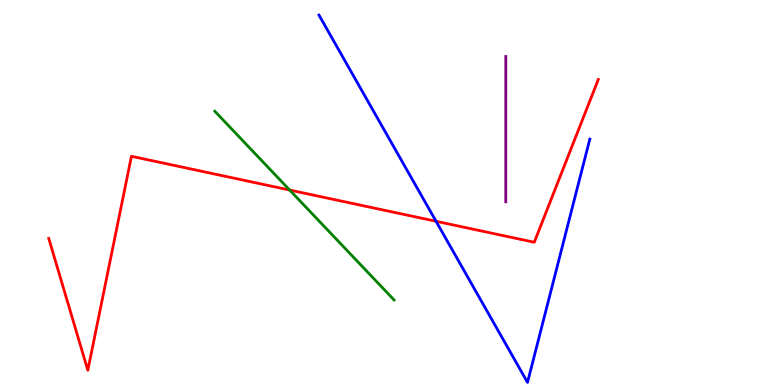[{'lines': ['blue', 'red'], 'intersections': [{'x': 5.63, 'y': 4.25}]}, {'lines': ['green', 'red'], 'intersections': [{'x': 3.74, 'y': 5.06}]}, {'lines': ['purple', 'red'], 'intersections': []}, {'lines': ['blue', 'green'], 'intersections': []}, {'lines': ['blue', 'purple'], 'intersections': []}, {'lines': ['green', 'purple'], 'intersections': []}]